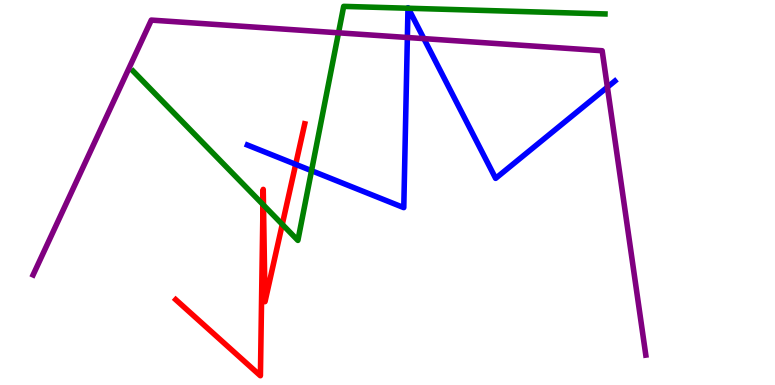[{'lines': ['blue', 'red'], 'intersections': [{'x': 3.82, 'y': 5.73}]}, {'lines': ['green', 'red'], 'intersections': [{'x': 3.39, 'y': 4.69}, {'x': 3.4, 'y': 4.67}, {'x': 3.64, 'y': 4.17}]}, {'lines': ['purple', 'red'], 'intersections': []}, {'lines': ['blue', 'green'], 'intersections': [{'x': 4.02, 'y': 5.57}, {'x': 5.26, 'y': 9.79}, {'x': 5.27, 'y': 9.79}]}, {'lines': ['blue', 'purple'], 'intersections': [{'x': 5.26, 'y': 9.03}, {'x': 5.47, 'y': 9.0}, {'x': 7.84, 'y': 7.74}]}, {'lines': ['green', 'purple'], 'intersections': [{'x': 4.37, 'y': 9.15}]}]